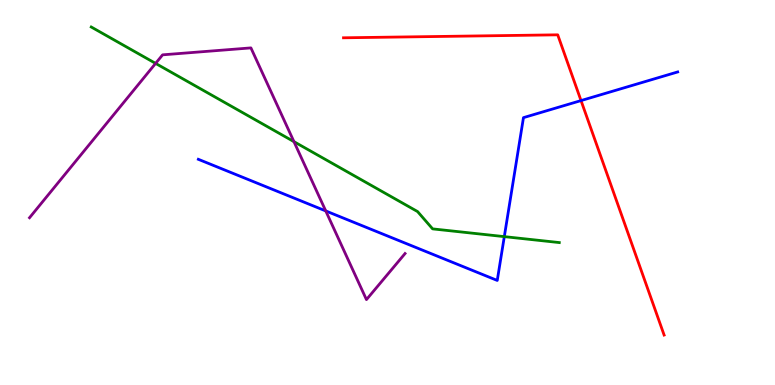[{'lines': ['blue', 'red'], 'intersections': [{'x': 7.5, 'y': 7.39}]}, {'lines': ['green', 'red'], 'intersections': []}, {'lines': ['purple', 'red'], 'intersections': []}, {'lines': ['blue', 'green'], 'intersections': [{'x': 6.51, 'y': 3.85}]}, {'lines': ['blue', 'purple'], 'intersections': [{'x': 4.2, 'y': 4.52}]}, {'lines': ['green', 'purple'], 'intersections': [{'x': 2.01, 'y': 8.35}, {'x': 3.79, 'y': 6.32}]}]